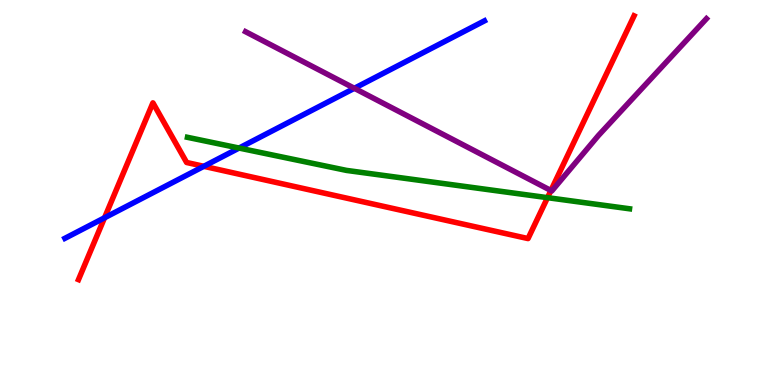[{'lines': ['blue', 'red'], 'intersections': [{'x': 1.35, 'y': 4.34}, {'x': 2.63, 'y': 5.68}]}, {'lines': ['green', 'red'], 'intersections': [{'x': 7.06, 'y': 4.87}]}, {'lines': ['purple', 'red'], 'intersections': [{'x': 7.11, 'y': 5.05}]}, {'lines': ['blue', 'green'], 'intersections': [{'x': 3.08, 'y': 6.15}]}, {'lines': ['blue', 'purple'], 'intersections': [{'x': 4.57, 'y': 7.71}]}, {'lines': ['green', 'purple'], 'intersections': []}]